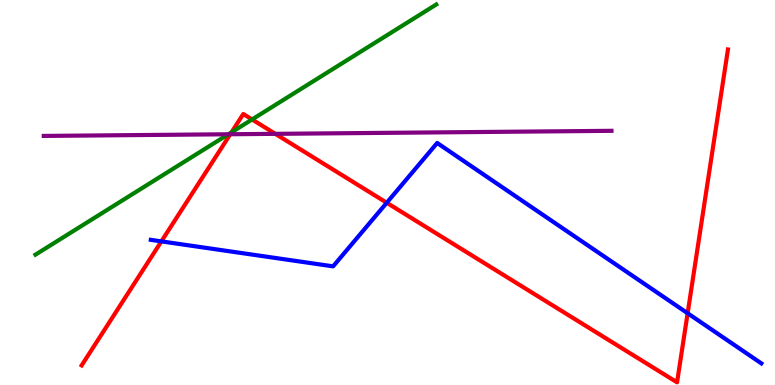[{'lines': ['blue', 'red'], 'intersections': [{'x': 2.08, 'y': 3.73}, {'x': 4.99, 'y': 4.73}, {'x': 8.87, 'y': 1.86}]}, {'lines': ['green', 'red'], 'intersections': [{'x': 2.99, 'y': 6.56}, {'x': 3.25, 'y': 6.9}]}, {'lines': ['purple', 'red'], 'intersections': [{'x': 2.97, 'y': 6.51}, {'x': 3.55, 'y': 6.52}]}, {'lines': ['blue', 'green'], 'intersections': []}, {'lines': ['blue', 'purple'], 'intersections': []}, {'lines': ['green', 'purple'], 'intersections': [{'x': 2.95, 'y': 6.51}]}]